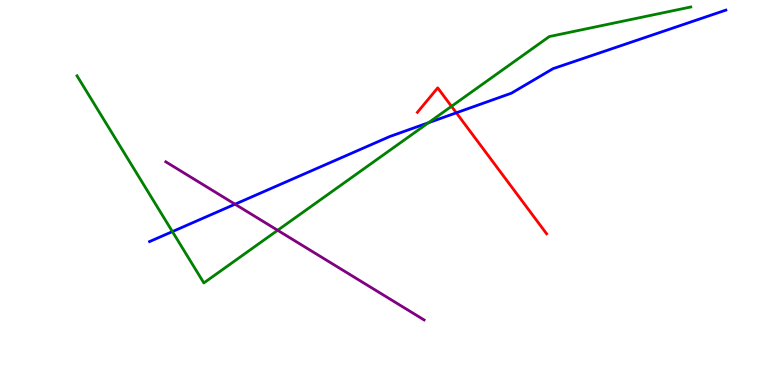[{'lines': ['blue', 'red'], 'intersections': [{'x': 5.89, 'y': 7.07}]}, {'lines': ['green', 'red'], 'intersections': [{'x': 5.83, 'y': 7.24}]}, {'lines': ['purple', 'red'], 'intersections': []}, {'lines': ['blue', 'green'], 'intersections': [{'x': 2.22, 'y': 3.98}, {'x': 5.53, 'y': 6.81}]}, {'lines': ['blue', 'purple'], 'intersections': [{'x': 3.03, 'y': 4.7}]}, {'lines': ['green', 'purple'], 'intersections': [{'x': 3.58, 'y': 4.02}]}]